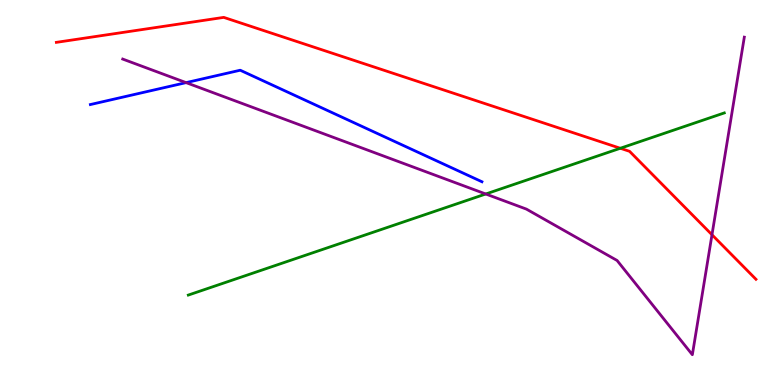[{'lines': ['blue', 'red'], 'intersections': []}, {'lines': ['green', 'red'], 'intersections': [{'x': 8.0, 'y': 6.15}]}, {'lines': ['purple', 'red'], 'intersections': [{'x': 9.19, 'y': 3.9}]}, {'lines': ['blue', 'green'], 'intersections': []}, {'lines': ['blue', 'purple'], 'intersections': [{'x': 2.4, 'y': 7.85}]}, {'lines': ['green', 'purple'], 'intersections': [{'x': 6.27, 'y': 4.96}]}]